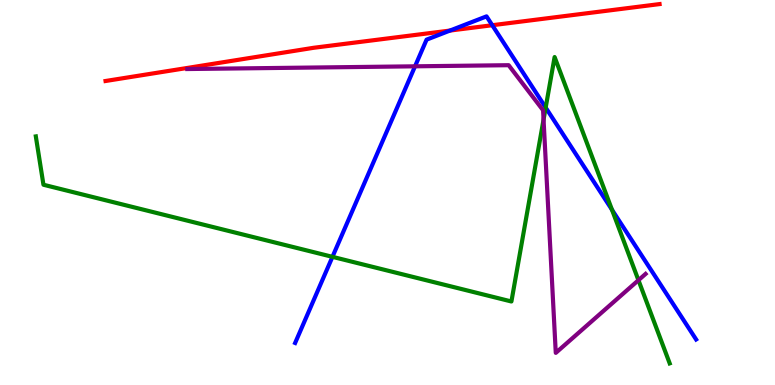[{'lines': ['blue', 'red'], 'intersections': [{'x': 5.81, 'y': 9.21}, {'x': 6.35, 'y': 9.34}]}, {'lines': ['green', 'red'], 'intersections': []}, {'lines': ['purple', 'red'], 'intersections': []}, {'lines': ['blue', 'green'], 'intersections': [{'x': 4.29, 'y': 3.33}, {'x': 7.04, 'y': 7.21}, {'x': 7.9, 'y': 4.55}]}, {'lines': ['blue', 'purple'], 'intersections': [{'x': 5.36, 'y': 8.28}]}, {'lines': ['green', 'purple'], 'intersections': [{'x': 7.01, 'y': 6.89}, {'x': 8.24, 'y': 2.72}]}]